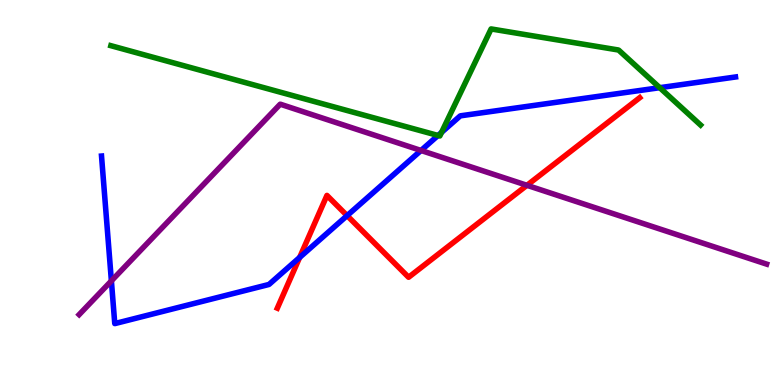[{'lines': ['blue', 'red'], 'intersections': [{'x': 3.87, 'y': 3.31}, {'x': 4.48, 'y': 4.4}]}, {'lines': ['green', 'red'], 'intersections': []}, {'lines': ['purple', 'red'], 'intersections': [{'x': 6.8, 'y': 5.19}]}, {'lines': ['blue', 'green'], 'intersections': [{'x': 5.65, 'y': 6.48}, {'x': 5.7, 'y': 6.56}, {'x': 8.51, 'y': 7.72}]}, {'lines': ['blue', 'purple'], 'intersections': [{'x': 1.44, 'y': 2.7}, {'x': 5.43, 'y': 6.09}]}, {'lines': ['green', 'purple'], 'intersections': []}]